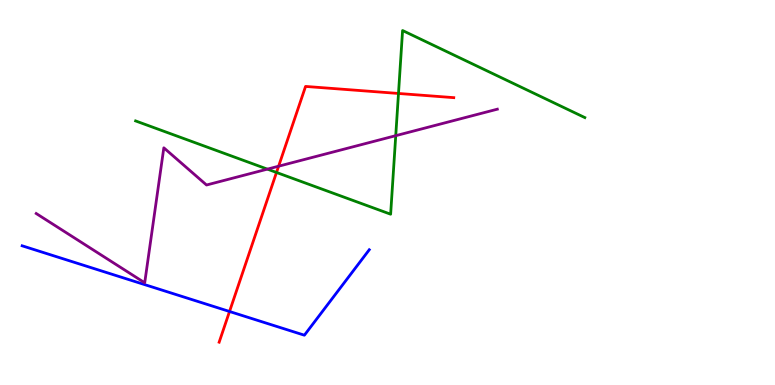[{'lines': ['blue', 'red'], 'intersections': [{'x': 2.96, 'y': 1.91}]}, {'lines': ['green', 'red'], 'intersections': [{'x': 3.57, 'y': 5.52}, {'x': 5.14, 'y': 7.57}]}, {'lines': ['purple', 'red'], 'intersections': [{'x': 3.6, 'y': 5.68}]}, {'lines': ['blue', 'green'], 'intersections': []}, {'lines': ['blue', 'purple'], 'intersections': []}, {'lines': ['green', 'purple'], 'intersections': [{'x': 3.45, 'y': 5.61}, {'x': 5.11, 'y': 6.48}]}]